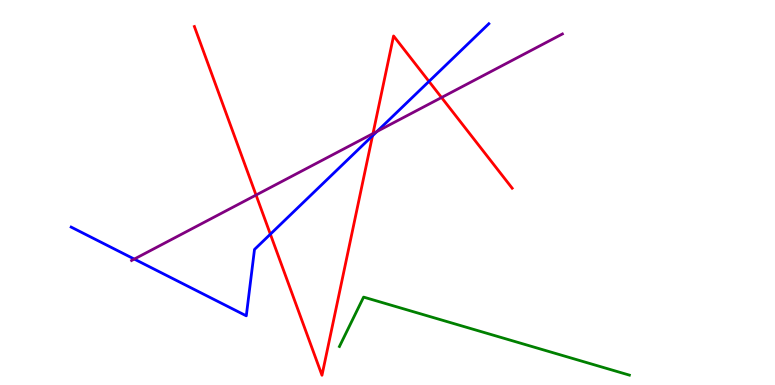[{'lines': ['blue', 'red'], 'intersections': [{'x': 3.49, 'y': 3.92}, {'x': 4.81, 'y': 6.47}, {'x': 5.54, 'y': 7.89}]}, {'lines': ['green', 'red'], 'intersections': []}, {'lines': ['purple', 'red'], 'intersections': [{'x': 3.3, 'y': 4.93}, {'x': 4.81, 'y': 6.53}, {'x': 5.7, 'y': 7.47}]}, {'lines': ['blue', 'green'], 'intersections': []}, {'lines': ['blue', 'purple'], 'intersections': [{'x': 1.73, 'y': 3.27}, {'x': 4.86, 'y': 6.59}]}, {'lines': ['green', 'purple'], 'intersections': []}]